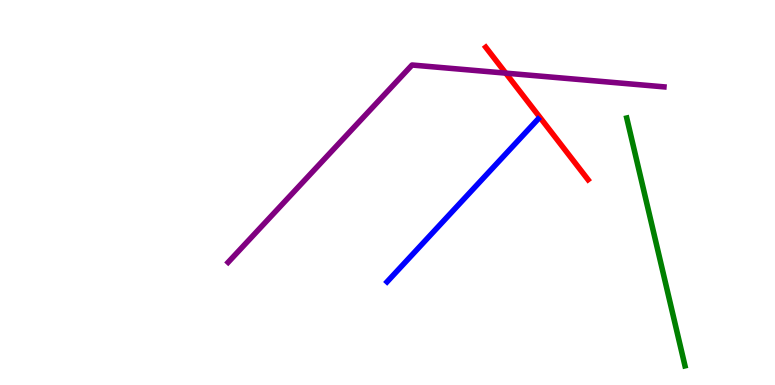[{'lines': ['blue', 'red'], 'intersections': []}, {'lines': ['green', 'red'], 'intersections': []}, {'lines': ['purple', 'red'], 'intersections': [{'x': 6.53, 'y': 8.1}]}, {'lines': ['blue', 'green'], 'intersections': []}, {'lines': ['blue', 'purple'], 'intersections': []}, {'lines': ['green', 'purple'], 'intersections': []}]